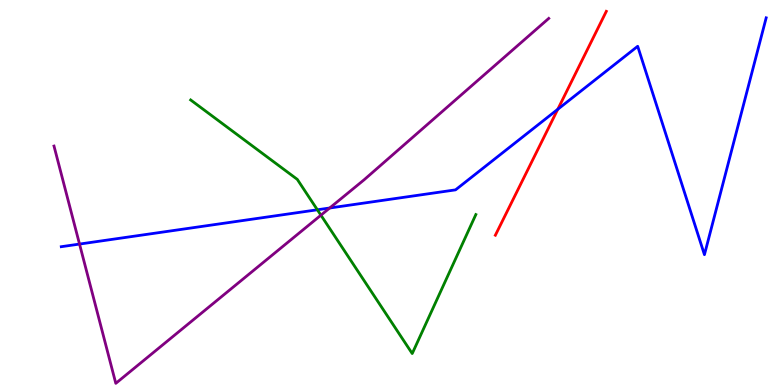[{'lines': ['blue', 'red'], 'intersections': [{'x': 7.2, 'y': 7.16}]}, {'lines': ['green', 'red'], 'intersections': []}, {'lines': ['purple', 'red'], 'intersections': []}, {'lines': ['blue', 'green'], 'intersections': [{'x': 4.09, 'y': 4.55}]}, {'lines': ['blue', 'purple'], 'intersections': [{'x': 1.03, 'y': 3.66}, {'x': 4.25, 'y': 4.6}]}, {'lines': ['green', 'purple'], 'intersections': [{'x': 4.14, 'y': 4.41}]}]